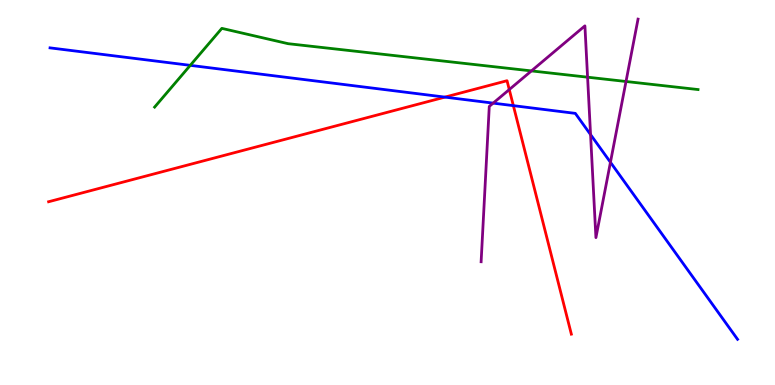[{'lines': ['blue', 'red'], 'intersections': [{'x': 5.74, 'y': 7.48}, {'x': 6.62, 'y': 7.26}]}, {'lines': ['green', 'red'], 'intersections': []}, {'lines': ['purple', 'red'], 'intersections': [{'x': 6.57, 'y': 7.67}]}, {'lines': ['blue', 'green'], 'intersections': [{'x': 2.46, 'y': 8.3}]}, {'lines': ['blue', 'purple'], 'intersections': [{'x': 6.36, 'y': 7.32}, {'x': 7.62, 'y': 6.5}, {'x': 7.88, 'y': 5.79}]}, {'lines': ['green', 'purple'], 'intersections': [{'x': 6.86, 'y': 8.16}, {'x': 7.58, 'y': 8.0}, {'x': 8.08, 'y': 7.88}]}]